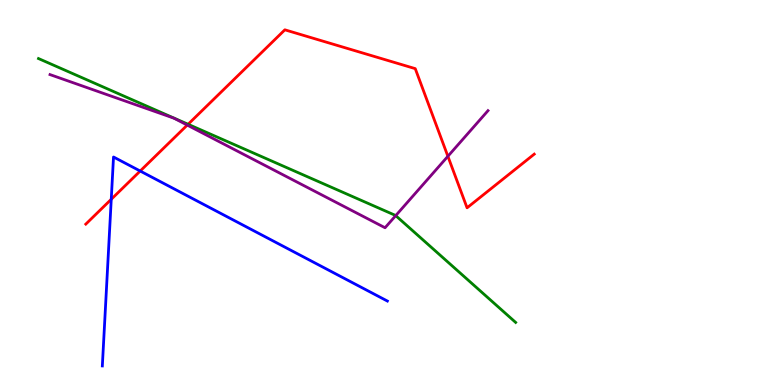[{'lines': ['blue', 'red'], 'intersections': [{'x': 1.44, 'y': 4.82}, {'x': 1.81, 'y': 5.56}]}, {'lines': ['green', 'red'], 'intersections': [{'x': 2.43, 'y': 6.77}]}, {'lines': ['purple', 'red'], 'intersections': [{'x': 2.42, 'y': 6.75}, {'x': 5.78, 'y': 5.94}]}, {'lines': ['blue', 'green'], 'intersections': []}, {'lines': ['blue', 'purple'], 'intersections': []}, {'lines': ['green', 'purple'], 'intersections': [{'x': 5.11, 'y': 4.4}]}]